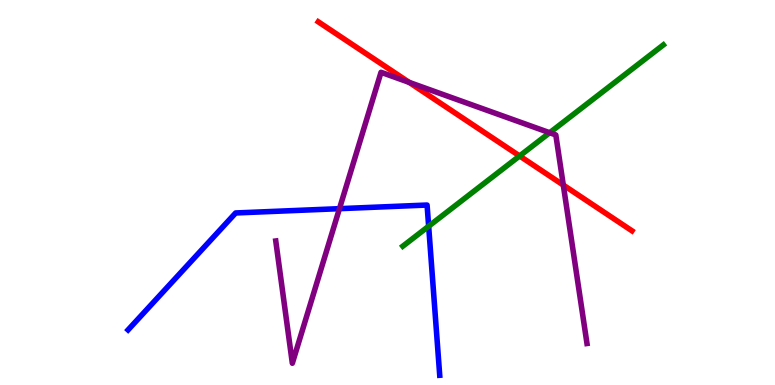[{'lines': ['blue', 'red'], 'intersections': []}, {'lines': ['green', 'red'], 'intersections': [{'x': 6.7, 'y': 5.95}]}, {'lines': ['purple', 'red'], 'intersections': [{'x': 5.28, 'y': 7.86}, {'x': 7.27, 'y': 5.19}]}, {'lines': ['blue', 'green'], 'intersections': [{'x': 5.53, 'y': 4.12}]}, {'lines': ['blue', 'purple'], 'intersections': [{'x': 4.38, 'y': 4.58}]}, {'lines': ['green', 'purple'], 'intersections': [{'x': 7.09, 'y': 6.55}]}]